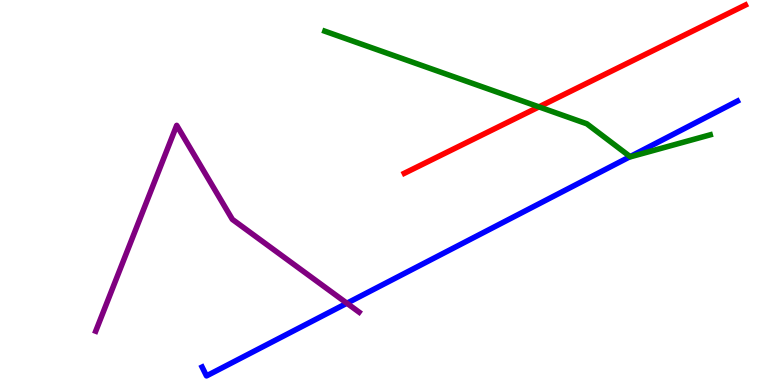[{'lines': ['blue', 'red'], 'intersections': []}, {'lines': ['green', 'red'], 'intersections': [{'x': 6.95, 'y': 7.22}]}, {'lines': ['purple', 'red'], 'intersections': []}, {'lines': ['blue', 'green'], 'intersections': [{'x': 8.13, 'y': 5.93}]}, {'lines': ['blue', 'purple'], 'intersections': [{'x': 4.48, 'y': 2.12}]}, {'lines': ['green', 'purple'], 'intersections': []}]